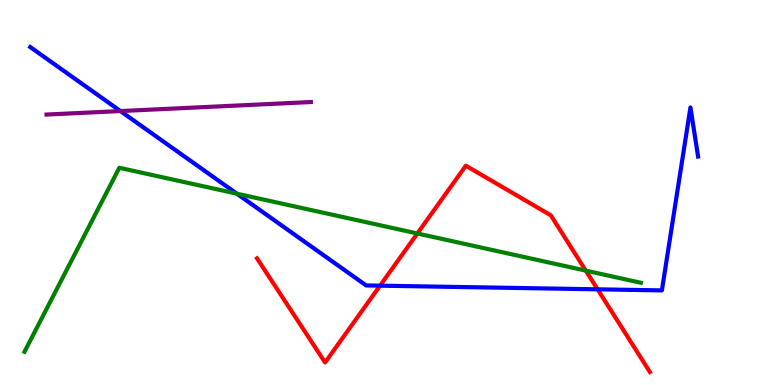[{'lines': ['blue', 'red'], 'intersections': [{'x': 4.9, 'y': 2.58}, {'x': 7.71, 'y': 2.49}]}, {'lines': ['green', 'red'], 'intersections': [{'x': 5.39, 'y': 3.94}, {'x': 7.56, 'y': 2.97}]}, {'lines': ['purple', 'red'], 'intersections': []}, {'lines': ['blue', 'green'], 'intersections': [{'x': 3.06, 'y': 4.97}]}, {'lines': ['blue', 'purple'], 'intersections': [{'x': 1.55, 'y': 7.12}]}, {'lines': ['green', 'purple'], 'intersections': []}]